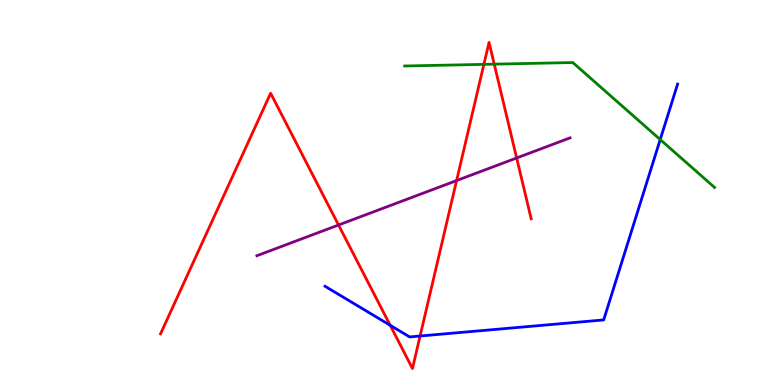[{'lines': ['blue', 'red'], 'intersections': [{'x': 5.03, 'y': 1.55}, {'x': 5.42, 'y': 1.27}]}, {'lines': ['green', 'red'], 'intersections': [{'x': 6.24, 'y': 8.33}, {'x': 6.38, 'y': 8.33}]}, {'lines': ['purple', 'red'], 'intersections': [{'x': 4.37, 'y': 4.16}, {'x': 5.89, 'y': 5.31}, {'x': 6.67, 'y': 5.9}]}, {'lines': ['blue', 'green'], 'intersections': [{'x': 8.52, 'y': 6.38}]}, {'lines': ['blue', 'purple'], 'intersections': []}, {'lines': ['green', 'purple'], 'intersections': []}]